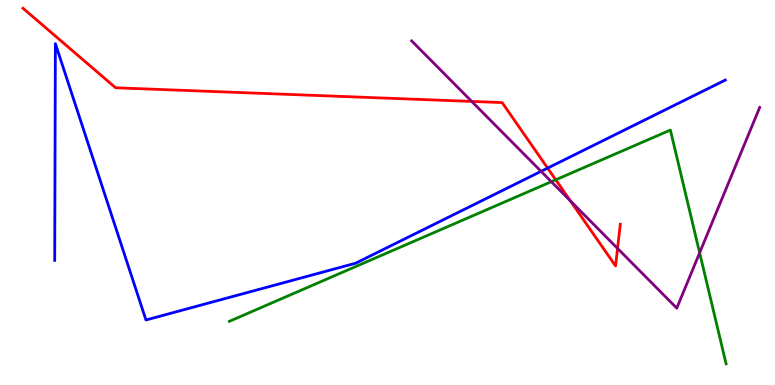[{'lines': ['blue', 'red'], 'intersections': [{'x': 7.07, 'y': 5.63}]}, {'lines': ['green', 'red'], 'intersections': [{'x': 7.17, 'y': 5.33}]}, {'lines': ['purple', 'red'], 'intersections': [{'x': 6.09, 'y': 7.37}, {'x': 7.36, 'y': 4.78}, {'x': 7.97, 'y': 3.55}]}, {'lines': ['blue', 'green'], 'intersections': []}, {'lines': ['blue', 'purple'], 'intersections': [{'x': 6.98, 'y': 5.55}]}, {'lines': ['green', 'purple'], 'intersections': [{'x': 7.11, 'y': 5.28}, {'x': 9.03, 'y': 3.43}]}]